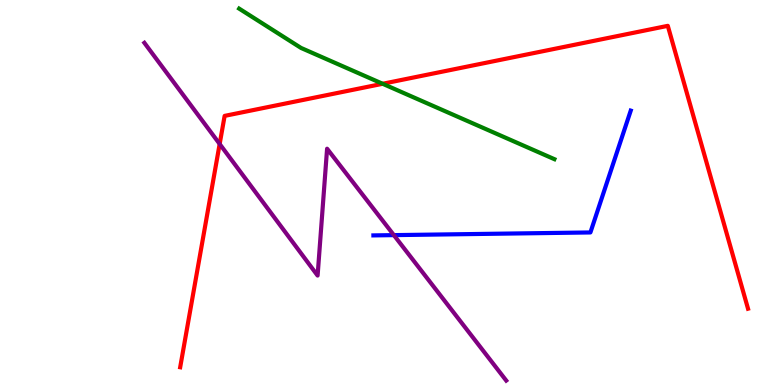[{'lines': ['blue', 'red'], 'intersections': []}, {'lines': ['green', 'red'], 'intersections': [{'x': 4.94, 'y': 7.82}]}, {'lines': ['purple', 'red'], 'intersections': [{'x': 2.83, 'y': 6.26}]}, {'lines': ['blue', 'green'], 'intersections': []}, {'lines': ['blue', 'purple'], 'intersections': [{'x': 5.08, 'y': 3.89}]}, {'lines': ['green', 'purple'], 'intersections': []}]